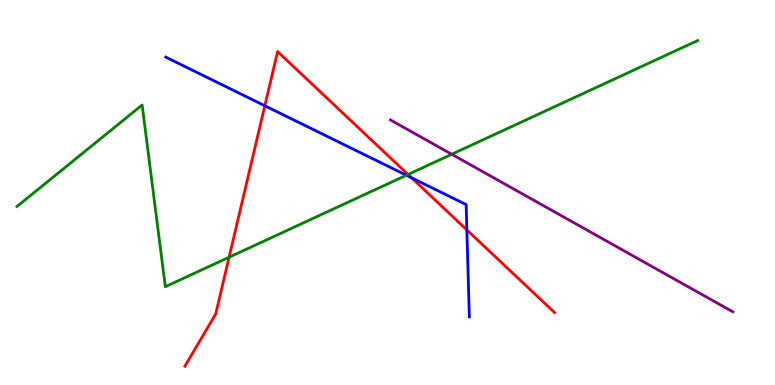[{'lines': ['blue', 'red'], 'intersections': [{'x': 3.42, 'y': 7.25}, {'x': 5.31, 'y': 5.38}, {'x': 6.02, 'y': 4.03}]}, {'lines': ['green', 'red'], 'intersections': [{'x': 2.96, 'y': 3.32}, {'x': 5.27, 'y': 5.47}]}, {'lines': ['purple', 'red'], 'intersections': []}, {'lines': ['blue', 'green'], 'intersections': [{'x': 5.24, 'y': 5.45}]}, {'lines': ['blue', 'purple'], 'intersections': []}, {'lines': ['green', 'purple'], 'intersections': [{'x': 5.83, 'y': 5.99}]}]